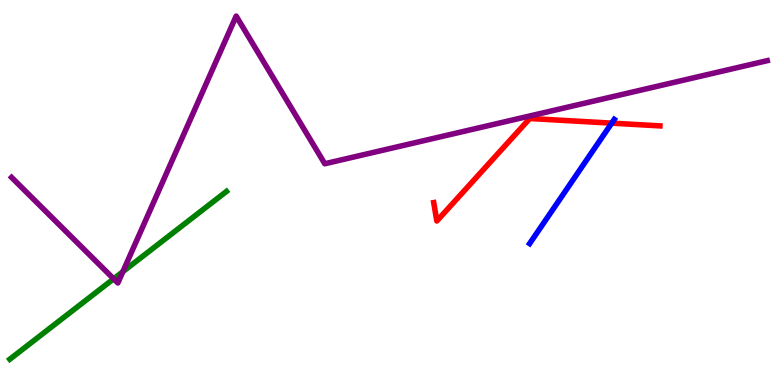[{'lines': ['blue', 'red'], 'intersections': [{'x': 7.89, 'y': 6.8}]}, {'lines': ['green', 'red'], 'intersections': []}, {'lines': ['purple', 'red'], 'intersections': []}, {'lines': ['blue', 'green'], 'intersections': []}, {'lines': ['blue', 'purple'], 'intersections': []}, {'lines': ['green', 'purple'], 'intersections': [{'x': 1.47, 'y': 2.76}, {'x': 1.59, 'y': 2.94}]}]